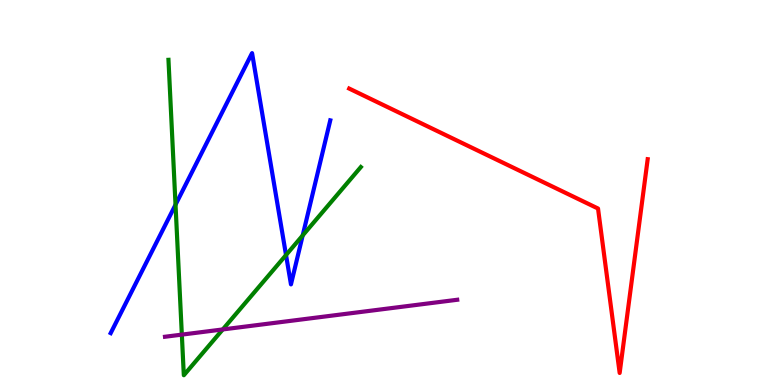[{'lines': ['blue', 'red'], 'intersections': []}, {'lines': ['green', 'red'], 'intersections': []}, {'lines': ['purple', 'red'], 'intersections': []}, {'lines': ['blue', 'green'], 'intersections': [{'x': 2.26, 'y': 4.68}, {'x': 3.69, 'y': 3.38}, {'x': 3.91, 'y': 3.88}]}, {'lines': ['blue', 'purple'], 'intersections': []}, {'lines': ['green', 'purple'], 'intersections': [{'x': 2.35, 'y': 1.31}, {'x': 2.87, 'y': 1.44}]}]